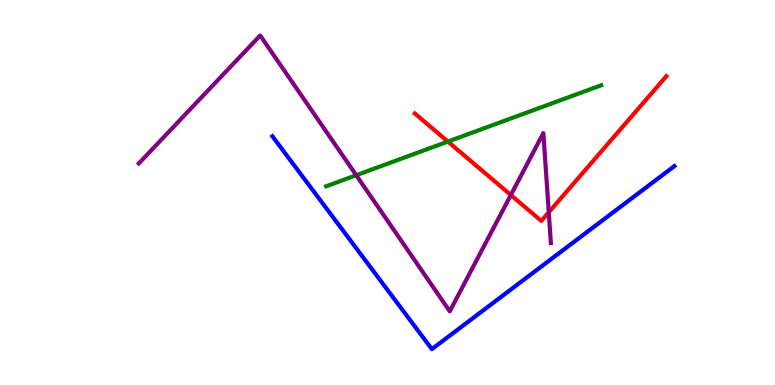[{'lines': ['blue', 'red'], 'intersections': []}, {'lines': ['green', 'red'], 'intersections': [{'x': 5.78, 'y': 6.32}]}, {'lines': ['purple', 'red'], 'intersections': [{'x': 6.59, 'y': 4.93}, {'x': 7.08, 'y': 4.49}]}, {'lines': ['blue', 'green'], 'intersections': []}, {'lines': ['blue', 'purple'], 'intersections': []}, {'lines': ['green', 'purple'], 'intersections': [{'x': 4.6, 'y': 5.45}]}]